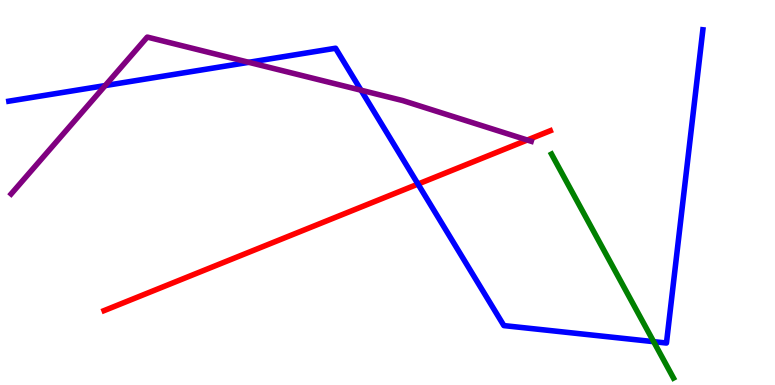[{'lines': ['blue', 'red'], 'intersections': [{'x': 5.39, 'y': 5.22}]}, {'lines': ['green', 'red'], 'intersections': []}, {'lines': ['purple', 'red'], 'intersections': [{'x': 6.8, 'y': 6.36}]}, {'lines': ['blue', 'green'], 'intersections': [{'x': 8.43, 'y': 1.13}]}, {'lines': ['blue', 'purple'], 'intersections': [{'x': 1.36, 'y': 7.78}, {'x': 3.21, 'y': 8.38}, {'x': 4.66, 'y': 7.66}]}, {'lines': ['green', 'purple'], 'intersections': []}]